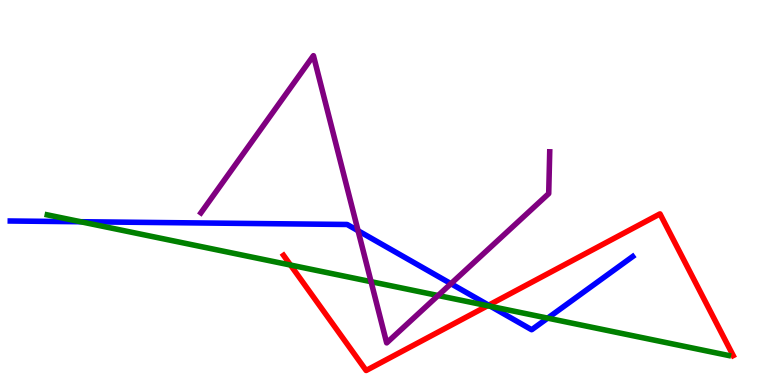[{'lines': ['blue', 'red'], 'intersections': [{'x': 6.31, 'y': 2.07}]}, {'lines': ['green', 'red'], 'intersections': [{'x': 3.75, 'y': 3.12}, {'x': 6.29, 'y': 2.06}]}, {'lines': ['purple', 'red'], 'intersections': []}, {'lines': ['blue', 'green'], 'intersections': [{'x': 1.04, 'y': 4.24}, {'x': 6.33, 'y': 2.04}, {'x': 7.07, 'y': 1.74}]}, {'lines': ['blue', 'purple'], 'intersections': [{'x': 4.62, 'y': 4.01}, {'x': 5.82, 'y': 2.63}]}, {'lines': ['green', 'purple'], 'intersections': [{'x': 4.79, 'y': 2.68}, {'x': 5.65, 'y': 2.32}]}]